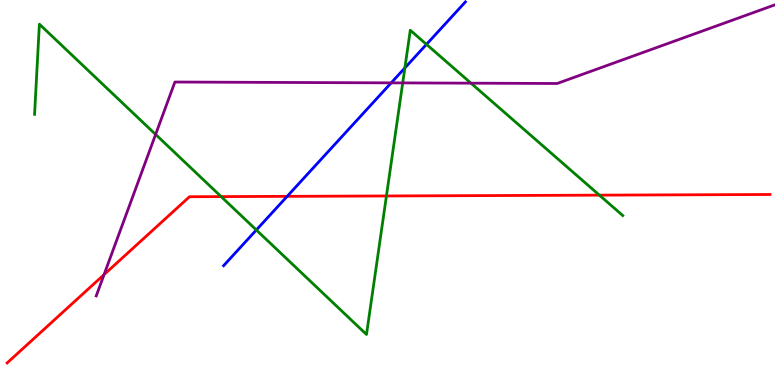[{'lines': ['blue', 'red'], 'intersections': [{'x': 3.71, 'y': 4.9}]}, {'lines': ['green', 'red'], 'intersections': [{'x': 2.85, 'y': 4.89}, {'x': 4.99, 'y': 4.91}, {'x': 7.73, 'y': 4.93}]}, {'lines': ['purple', 'red'], 'intersections': [{'x': 1.34, 'y': 2.87}]}, {'lines': ['blue', 'green'], 'intersections': [{'x': 3.31, 'y': 4.03}, {'x': 5.22, 'y': 8.24}, {'x': 5.5, 'y': 8.85}]}, {'lines': ['blue', 'purple'], 'intersections': [{'x': 5.05, 'y': 7.85}]}, {'lines': ['green', 'purple'], 'intersections': [{'x': 2.01, 'y': 6.51}, {'x': 5.2, 'y': 7.85}, {'x': 6.08, 'y': 7.84}]}]